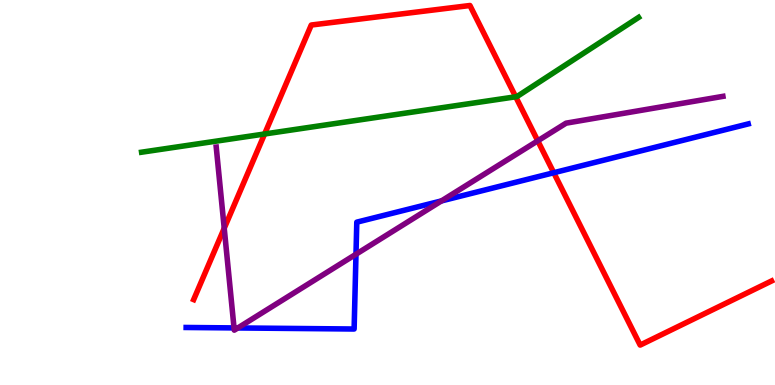[{'lines': ['blue', 'red'], 'intersections': [{'x': 7.15, 'y': 5.51}]}, {'lines': ['green', 'red'], 'intersections': [{'x': 3.41, 'y': 6.52}, {'x': 6.65, 'y': 7.49}]}, {'lines': ['purple', 'red'], 'intersections': [{'x': 2.89, 'y': 4.07}, {'x': 6.94, 'y': 6.34}]}, {'lines': ['blue', 'green'], 'intersections': []}, {'lines': ['blue', 'purple'], 'intersections': [{'x': 3.02, 'y': 1.48}, {'x': 3.07, 'y': 1.48}, {'x': 4.59, 'y': 3.4}, {'x': 5.7, 'y': 4.78}]}, {'lines': ['green', 'purple'], 'intersections': []}]